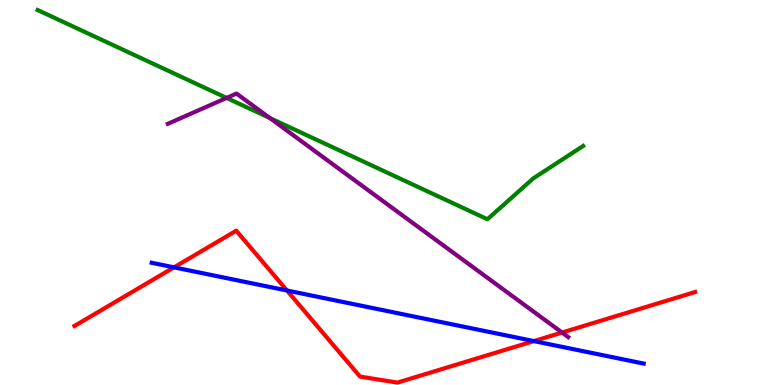[{'lines': ['blue', 'red'], 'intersections': [{'x': 2.25, 'y': 3.06}, {'x': 3.7, 'y': 2.45}, {'x': 6.89, 'y': 1.14}]}, {'lines': ['green', 'red'], 'intersections': []}, {'lines': ['purple', 'red'], 'intersections': [{'x': 7.25, 'y': 1.36}]}, {'lines': ['blue', 'green'], 'intersections': []}, {'lines': ['blue', 'purple'], 'intersections': []}, {'lines': ['green', 'purple'], 'intersections': [{'x': 2.92, 'y': 7.46}, {'x': 3.48, 'y': 6.93}]}]